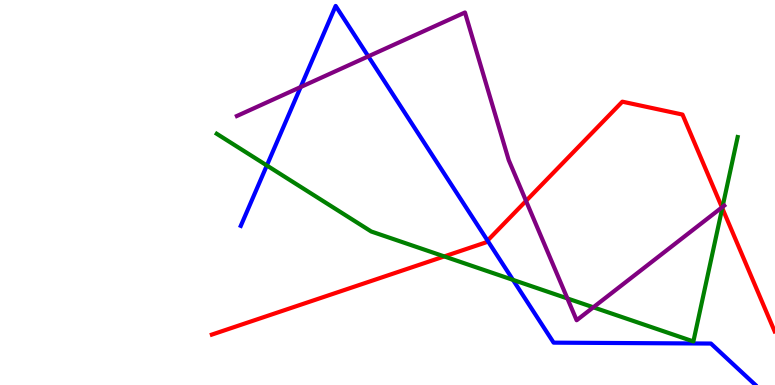[{'lines': ['blue', 'red'], 'intersections': [{'x': 6.29, 'y': 3.75}]}, {'lines': ['green', 'red'], 'intersections': [{'x': 5.73, 'y': 3.34}, {'x': 9.32, 'y': 4.59}]}, {'lines': ['purple', 'red'], 'intersections': [{'x': 6.79, 'y': 4.78}, {'x': 9.32, 'y': 4.61}]}, {'lines': ['blue', 'green'], 'intersections': [{'x': 3.44, 'y': 5.7}, {'x': 6.62, 'y': 2.73}]}, {'lines': ['blue', 'purple'], 'intersections': [{'x': 3.88, 'y': 7.74}, {'x': 4.75, 'y': 8.54}]}, {'lines': ['green', 'purple'], 'intersections': [{'x': 7.32, 'y': 2.25}, {'x': 7.66, 'y': 2.02}, {'x': 9.32, 'y': 4.62}]}]